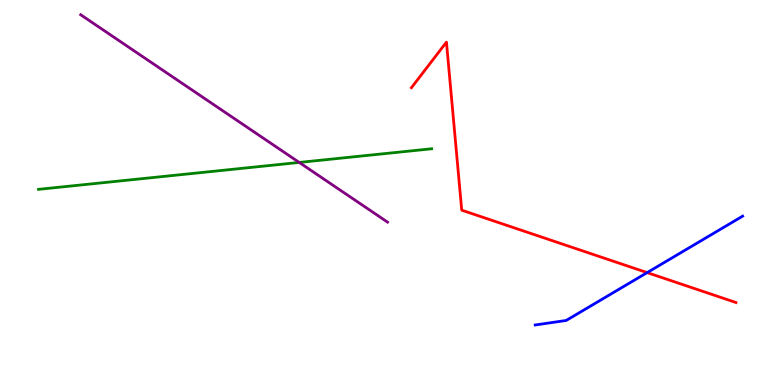[{'lines': ['blue', 'red'], 'intersections': [{'x': 8.35, 'y': 2.92}]}, {'lines': ['green', 'red'], 'intersections': []}, {'lines': ['purple', 'red'], 'intersections': []}, {'lines': ['blue', 'green'], 'intersections': []}, {'lines': ['blue', 'purple'], 'intersections': []}, {'lines': ['green', 'purple'], 'intersections': [{'x': 3.86, 'y': 5.78}]}]